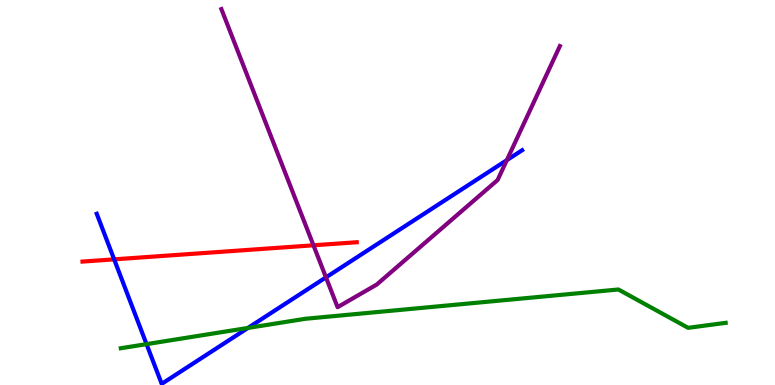[{'lines': ['blue', 'red'], 'intersections': [{'x': 1.47, 'y': 3.26}]}, {'lines': ['green', 'red'], 'intersections': []}, {'lines': ['purple', 'red'], 'intersections': [{'x': 4.04, 'y': 3.63}]}, {'lines': ['blue', 'green'], 'intersections': [{'x': 1.89, 'y': 1.06}, {'x': 3.2, 'y': 1.48}]}, {'lines': ['blue', 'purple'], 'intersections': [{'x': 4.21, 'y': 2.8}, {'x': 6.54, 'y': 5.84}]}, {'lines': ['green', 'purple'], 'intersections': []}]